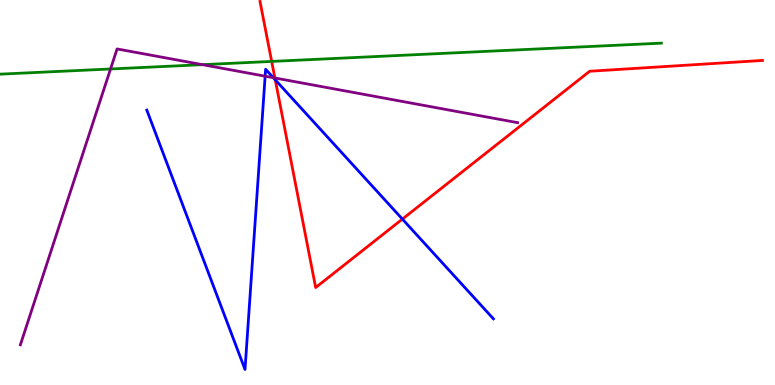[{'lines': ['blue', 'red'], 'intersections': [{'x': 3.55, 'y': 7.93}, {'x': 5.19, 'y': 4.31}]}, {'lines': ['green', 'red'], 'intersections': [{'x': 3.51, 'y': 8.4}]}, {'lines': ['purple', 'red'], 'intersections': [{'x': 3.55, 'y': 7.97}]}, {'lines': ['blue', 'green'], 'intersections': []}, {'lines': ['blue', 'purple'], 'intersections': [{'x': 3.42, 'y': 8.02}, {'x': 3.53, 'y': 7.98}]}, {'lines': ['green', 'purple'], 'intersections': [{'x': 1.43, 'y': 8.21}, {'x': 2.61, 'y': 8.32}]}]